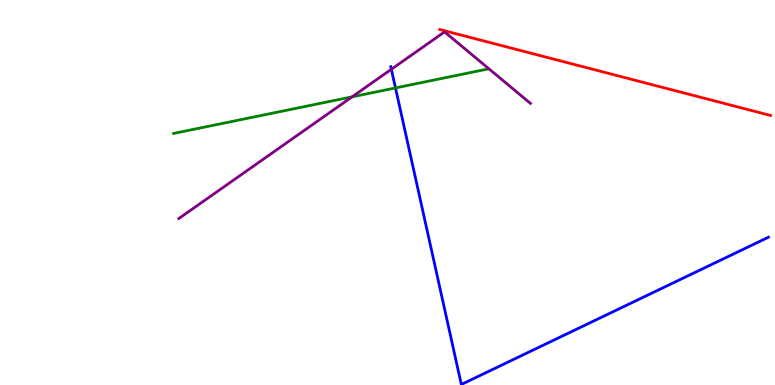[{'lines': ['blue', 'red'], 'intersections': []}, {'lines': ['green', 'red'], 'intersections': []}, {'lines': ['purple', 'red'], 'intersections': []}, {'lines': ['blue', 'green'], 'intersections': [{'x': 5.1, 'y': 7.72}]}, {'lines': ['blue', 'purple'], 'intersections': [{'x': 5.05, 'y': 8.2}]}, {'lines': ['green', 'purple'], 'intersections': [{'x': 4.54, 'y': 7.48}]}]